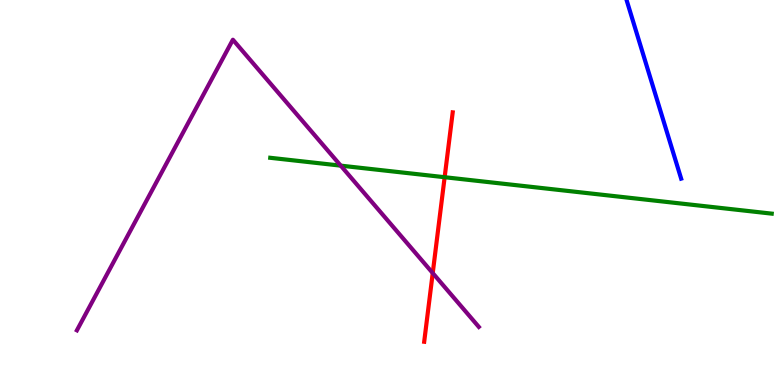[{'lines': ['blue', 'red'], 'intersections': []}, {'lines': ['green', 'red'], 'intersections': [{'x': 5.74, 'y': 5.4}]}, {'lines': ['purple', 'red'], 'intersections': [{'x': 5.58, 'y': 2.91}]}, {'lines': ['blue', 'green'], 'intersections': []}, {'lines': ['blue', 'purple'], 'intersections': []}, {'lines': ['green', 'purple'], 'intersections': [{'x': 4.4, 'y': 5.7}]}]